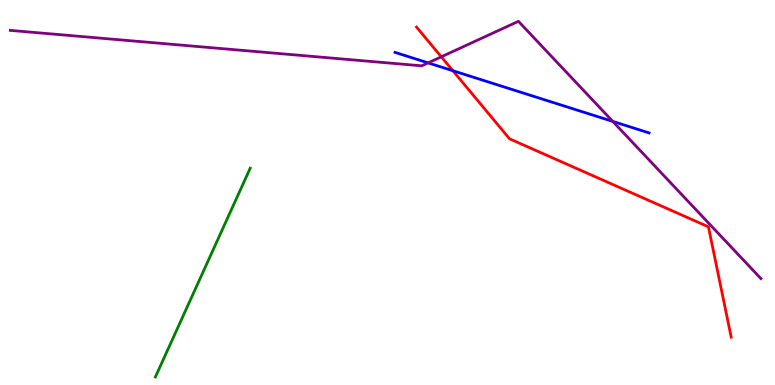[{'lines': ['blue', 'red'], 'intersections': [{'x': 5.84, 'y': 8.16}]}, {'lines': ['green', 'red'], 'intersections': []}, {'lines': ['purple', 'red'], 'intersections': [{'x': 5.69, 'y': 8.52}]}, {'lines': ['blue', 'green'], 'intersections': []}, {'lines': ['blue', 'purple'], 'intersections': [{'x': 5.52, 'y': 8.37}, {'x': 7.91, 'y': 6.85}]}, {'lines': ['green', 'purple'], 'intersections': []}]